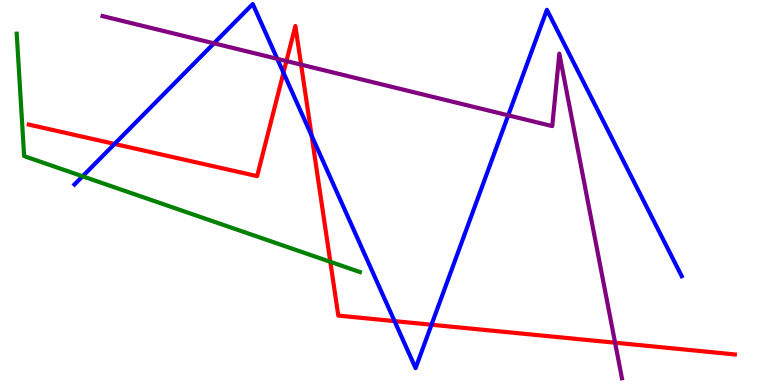[{'lines': ['blue', 'red'], 'intersections': [{'x': 1.48, 'y': 6.26}, {'x': 3.66, 'y': 8.11}, {'x': 4.02, 'y': 6.48}, {'x': 5.09, 'y': 1.66}, {'x': 5.57, 'y': 1.57}]}, {'lines': ['green', 'red'], 'intersections': [{'x': 4.26, 'y': 3.2}]}, {'lines': ['purple', 'red'], 'intersections': [{'x': 3.7, 'y': 8.41}, {'x': 3.89, 'y': 8.32}, {'x': 7.94, 'y': 1.1}]}, {'lines': ['blue', 'green'], 'intersections': [{'x': 1.07, 'y': 5.42}]}, {'lines': ['blue', 'purple'], 'intersections': [{'x': 2.76, 'y': 8.87}, {'x': 3.58, 'y': 8.47}, {'x': 6.56, 'y': 7.0}]}, {'lines': ['green', 'purple'], 'intersections': []}]